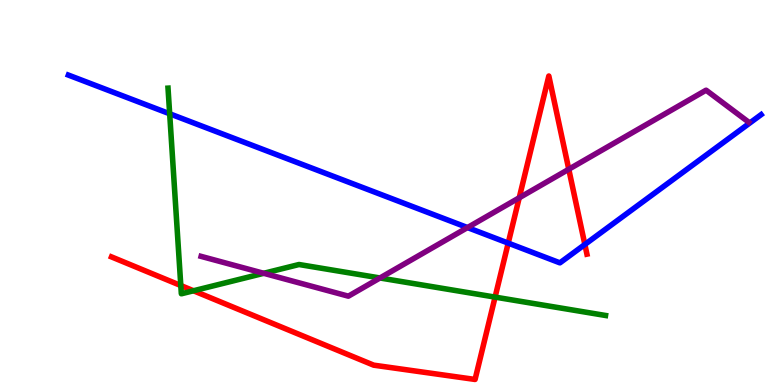[{'lines': ['blue', 'red'], 'intersections': [{'x': 6.56, 'y': 3.69}, {'x': 7.55, 'y': 3.65}]}, {'lines': ['green', 'red'], 'intersections': [{'x': 2.33, 'y': 2.58}, {'x': 2.5, 'y': 2.45}, {'x': 6.39, 'y': 2.28}]}, {'lines': ['purple', 'red'], 'intersections': [{'x': 6.7, 'y': 4.86}, {'x': 7.34, 'y': 5.6}]}, {'lines': ['blue', 'green'], 'intersections': [{'x': 2.19, 'y': 7.04}]}, {'lines': ['blue', 'purple'], 'intersections': [{'x': 6.03, 'y': 4.09}]}, {'lines': ['green', 'purple'], 'intersections': [{'x': 3.4, 'y': 2.9}, {'x': 4.9, 'y': 2.78}]}]